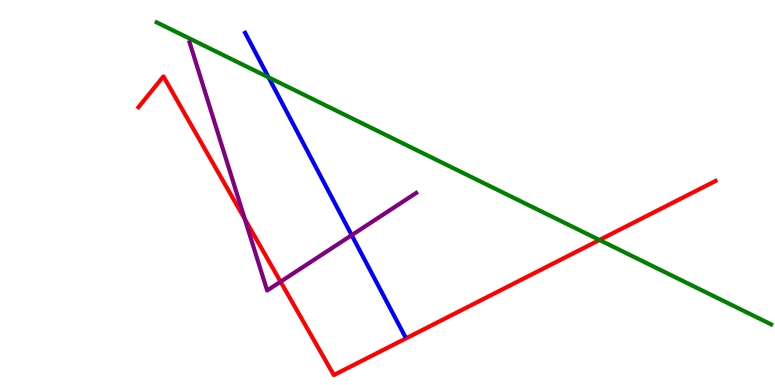[{'lines': ['blue', 'red'], 'intersections': []}, {'lines': ['green', 'red'], 'intersections': [{'x': 7.74, 'y': 3.77}]}, {'lines': ['purple', 'red'], 'intersections': [{'x': 3.16, 'y': 4.31}, {'x': 3.62, 'y': 2.68}]}, {'lines': ['blue', 'green'], 'intersections': [{'x': 3.47, 'y': 7.99}]}, {'lines': ['blue', 'purple'], 'intersections': [{'x': 4.54, 'y': 3.89}]}, {'lines': ['green', 'purple'], 'intersections': []}]